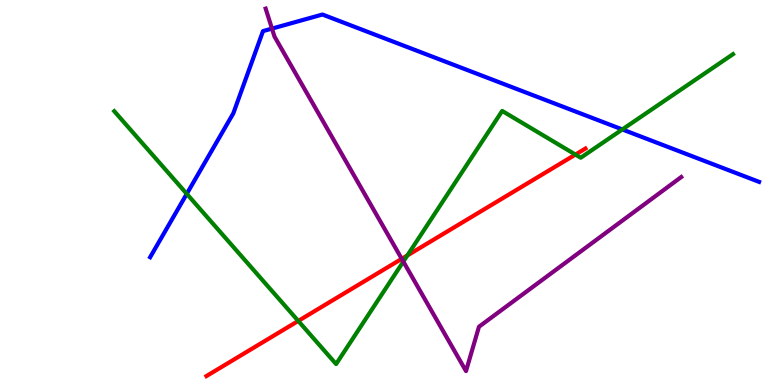[{'lines': ['blue', 'red'], 'intersections': []}, {'lines': ['green', 'red'], 'intersections': [{'x': 3.85, 'y': 1.66}, {'x': 5.26, 'y': 3.37}, {'x': 7.42, 'y': 5.99}]}, {'lines': ['purple', 'red'], 'intersections': [{'x': 5.18, 'y': 3.28}]}, {'lines': ['blue', 'green'], 'intersections': [{'x': 2.41, 'y': 4.96}, {'x': 8.03, 'y': 6.64}]}, {'lines': ['blue', 'purple'], 'intersections': [{'x': 3.51, 'y': 9.26}]}, {'lines': ['green', 'purple'], 'intersections': [{'x': 5.2, 'y': 3.21}]}]